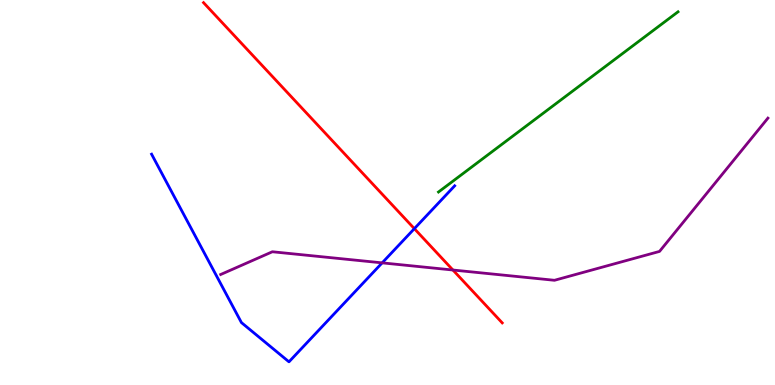[{'lines': ['blue', 'red'], 'intersections': [{'x': 5.35, 'y': 4.06}]}, {'lines': ['green', 'red'], 'intersections': []}, {'lines': ['purple', 'red'], 'intersections': [{'x': 5.84, 'y': 2.99}]}, {'lines': ['blue', 'green'], 'intersections': []}, {'lines': ['blue', 'purple'], 'intersections': [{'x': 4.93, 'y': 3.17}]}, {'lines': ['green', 'purple'], 'intersections': []}]